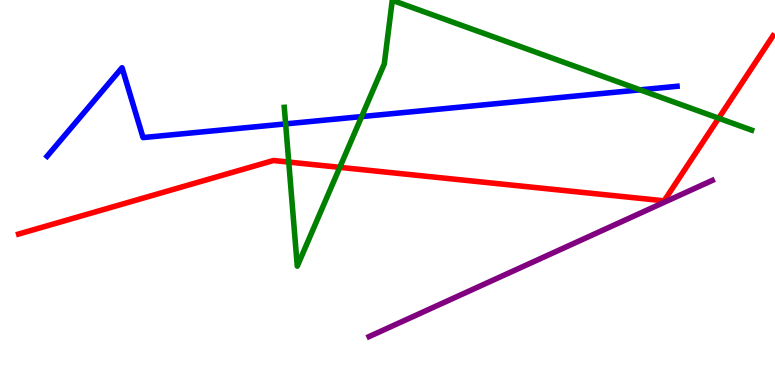[{'lines': ['blue', 'red'], 'intersections': []}, {'lines': ['green', 'red'], 'intersections': [{'x': 3.73, 'y': 5.79}, {'x': 4.38, 'y': 5.65}, {'x': 9.27, 'y': 6.93}]}, {'lines': ['purple', 'red'], 'intersections': []}, {'lines': ['blue', 'green'], 'intersections': [{'x': 3.69, 'y': 6.78}, {'x': 4.67, 'y': 6.97}, {'x': 8.26, 'y': 7.67}]}, {'lines': ['blue', 'purple'], 'intersections': []}, {'lines': ['green', 'purple'], 'intersections': []}]